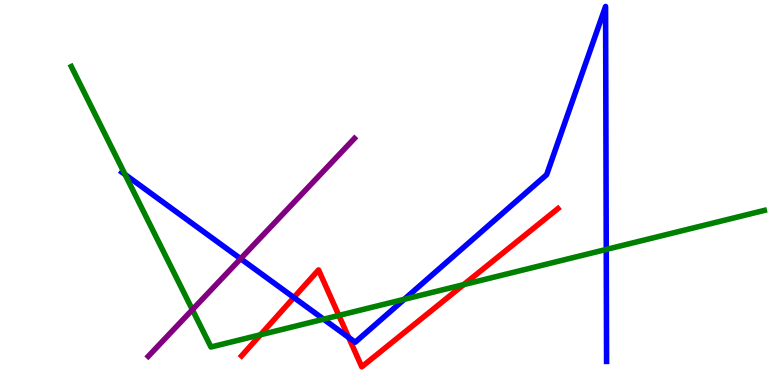[{'lines': ['blue', 'red'], 'intersections': [{'x': 3.79, 'y': 2.27}, {'x': 4.5, 'y': 1.23}]}, {'lines': ['green', 'red'], 'intersections': [{'x': 3.36, 'y': 1.3}, {'x': 4.37, 'y': 1.81}, {'x': 5.98, 'y': 2.61}]}, {'lines': ['purple', 'red'], 'intersections': []}, {'lines': ['blue', 'green'], 'intersections': [{'x': 1.61, 'y': 5.47}, {'x': 4.18, 'y': 1.71}, {'x': 5.22, 'y': 2.23}, {'x': 7.82, 'y': 3.52}]}, {'lines': ['blue', 'purple'], 'intersections': [{'x': 3.1, 'y': 3.28}]}, {'lines': ['green', 'purple'], 'intersections': [{'x': 2.48, 'y': 1.96}]}]